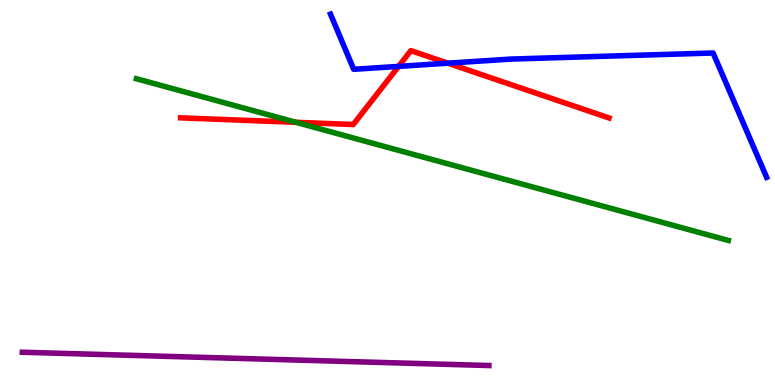[{'lines': ['blue', 'red'], 'intersections': [{'x': 5.14, 'y': 8.28}, {'x': 5.78, 'y': 8.36}]}, {'lines': ['green', 'red'], 'intersections': [{'x': 3.82, 'y': 6.82}]}, {'lines': ['purple', 'red'], 'intersections': []}, {'lines': ['blue', 'green'], 'intersections': []}, {'lines': ['blue', 'purple'], 'intersections': []}, {'lines': ['green', 'purple'], 'intersections': []}]